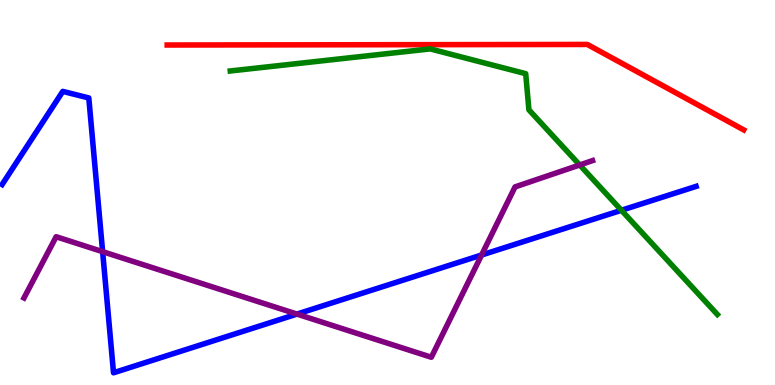[{'lines': ['blue', 'red'], 'intersections': []}, {'lines': ['green', 'red'], 'intersections': []}, {'lines': ['purple', 'red'], 'intersections': []}, {'lines': ['blue', 'green'], 'intersections': [{'x': 8.02, 'y': 4.54}]}, {'lines': ['blue', 'purple'], 'intersections': [{'x': 1.32, 'y': 3.46}, {'x': 3.83, 'y': 1.84}, {'x': 6.21, 'y': 3.38}]}, {'lines': ['green', 'purple'], 'intersections': [{'x': 7.48, 'y': 5.71}]}]